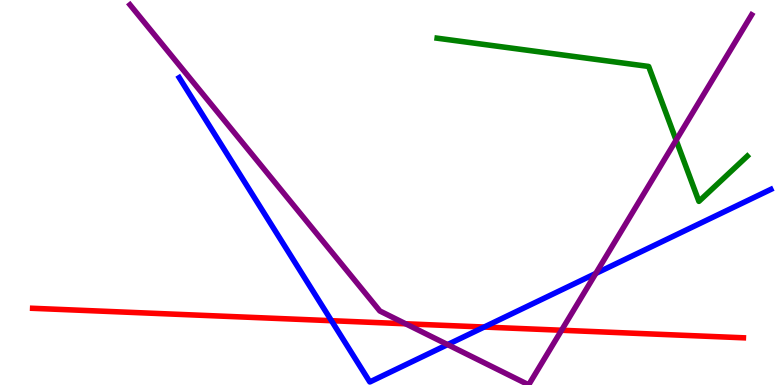[{'lines': ['blue', 'red'], 'intersections': [{'x': 4.28, 'y': 1.67}, {'x': 6.25, 'y': 1.51}]}, {'lines': ['green', 'red'], 'intersections': []}, {'lines': ['purple', 'red'], 'intersections': [{'x': 5.23, 'y': 1.59}, {'x': 7.25, 'y': 1.42}]}, {'lines': ['blue', 'green'], 'intersections': []}, {'lines': ['blue', 'purple'], 'intersections': [{'x': 5.78, 'y': 1.05}, {'x': 7.69, 'y': 2.9}]}, {'lines': ['green', 'purple'], 'intersections': [{'x': 8.72, 'y': 6.36}]}]